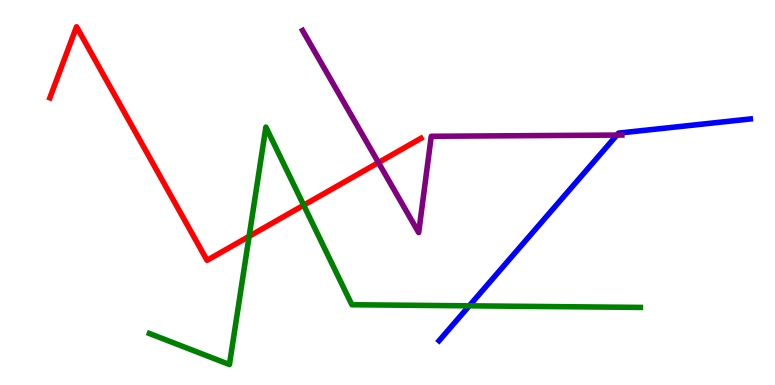[{'lines': ['blue', 'red'], 'intersections': []}, {'lines': ['green', 'red'], 'intersections': [{'x': 3.21, 'y': 3.86}, {'x': 3.92, 'y': 4.67}]}, {'lines': ['purple', 'red'], 'intersections': [{'x': 4.88, 'y': 5.78}]}, {'lines': ['blue', 'green'], 'intersections': [{'x': 6.05, 'y': 2.06}]}, {'lines': ['blue', 'purple'], 'intersections': [{'x': 7.96, 'y': 6.49}]}, {'lines': ['green', 'purple'], 'intersections': []}]